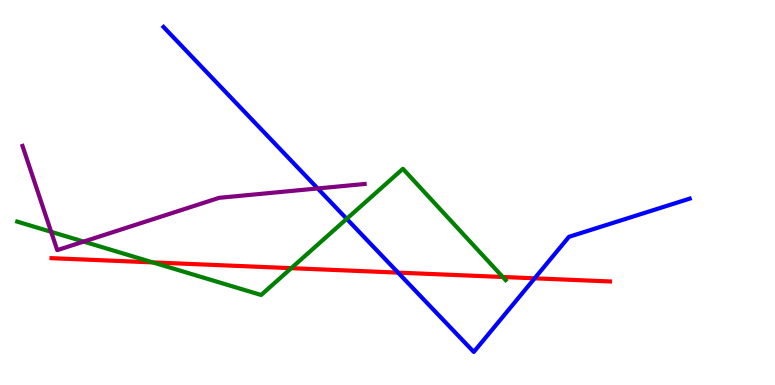[{'lines': ['blue', 'red'], 'intersections': [{'x': 5.14, 'y': 2.92}, {'x': 6.9, 'y': 2.77}]}, {'lines': ['green', 'red'], 'intersections': [{'x': 1.97, 'y': 3.18}, {'x': 3.76, 'y': 3.03}, {'x': 6.49, 'y': 2.81}]}, {'lines': ['purple', 'red'], 'intersections': []}, {'lines': ['blue', 'green'], 'intersections': [{'x': 4.47, 'y': 4.32}]}, {'lines': ['blue', 'purple'], 'intersections': [{'x': 4.1, 'y': 5.11}]}, {'lines': ['green', 'purple'], 'intersections': [{'x': 0.66, 'y': 3.98}, {'x': 1.08, 'y': 3.72}]}]